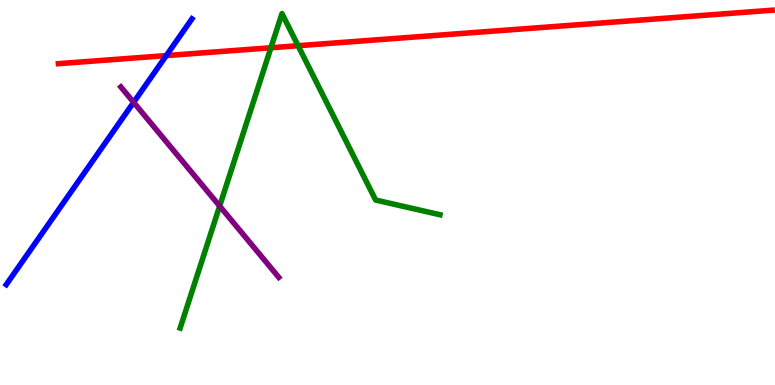[{'lines': ['blue', 'red'], 'intersections': [{'x': 2.15, 'y': 8.56}]}, {'lines': ['green', 'red'], 'intersections': [{'x': 3.5, 'y': 8.76}, {'x': 3.85, 'y': 8.81}]}, {'lines': ['purple', 'red'], 'intersections': []}, {'lines': ['blue', 'green'], 'intersections': []}, {'lines': ['blue', 'purple'], 'intersections': [{'x': 1.72, 'y': 7.34}]}, {'lines': ['green', 'purple'], 'intersections': [{'x': 2.83, 'y': 4.65}]}]